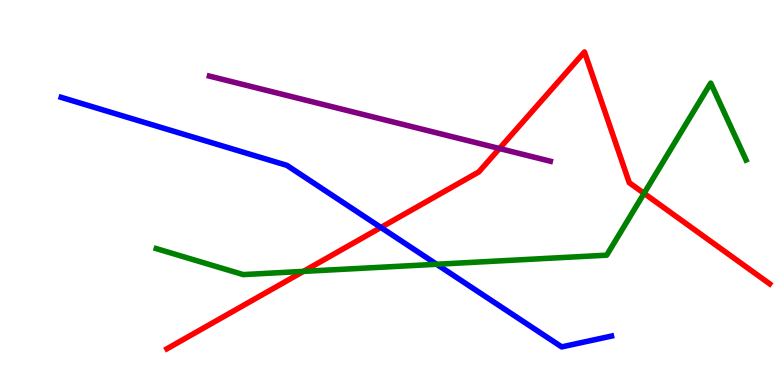[{'lines': ['blue', 'red'], 'intersections': [{'x': 4.91, 'y': 4.09}]}, {'lines': ['green', 'red'], 'intersections': [{'x': 3.92, 'y': 2.95}, {'x': 8.31, 'y': 4.98}]}, {'lines': ['purple', 'red'], 'intersections': [{'x': 6.44, 'y': 6.14}]}, {'lines': ['blue', 'green'], 'intersections': [{'x': 5.63, 'y': 3.14}]}, {'lines': ['blue', 'purple'], 'intersections': []}, {'lines': ['green', 'purple'], 'intersections': []}]